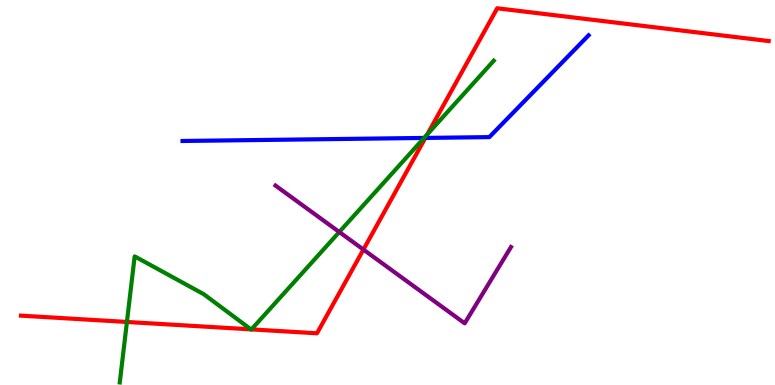[{'lines': ['blue', 'red'], 'intersections': [{'x': 5.49, 'y': 6.42}]}, {'lines': ['green', 'red'], 'intersections': [{'x': 1.64, 'y': 1.64}, {'x': 3.24, 'y': 1.45}, {'x': 3.24, 'y': 1.44}, {'x': 5.51, 'y': 6.51}]}, {'lines': ['purple', 'red'], 'intersections': [{'x': 4.69, 'y': 3.52}]}, {'lines': ['blue', 'green'], 'intersections': [{'x': 5.47, 'y': 6.42}]}, {'lines': ['blue', 'purple'], 'intersections': []}, {'lines': ['green', 'purple'], 'intersections': [{'x': 4.38, 'y': 3.97}]}]